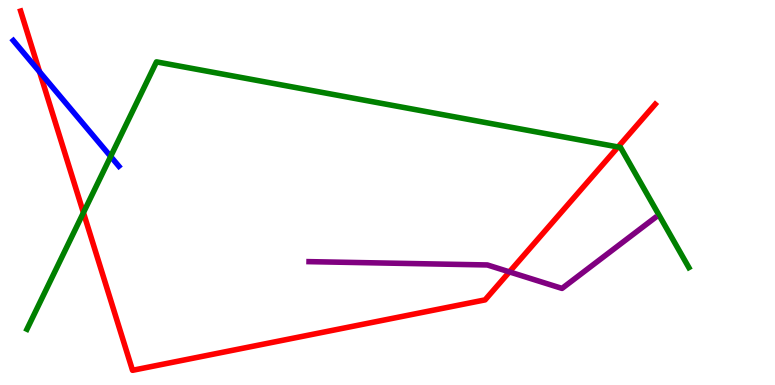[{'lines': ['blue', 'red'], 'intersections': [{'x': 0.51, 'y': 8.14}]}, {'lines': ['green', 'red'], 'intersections': [{'x': 1.08, 'y': 4.48}, {'x': 7.97, 'y': 6.18}]}, {'lines': ['purple', 'red'], 'intersections': [{'x': 6.57, 'y': 2.94}]}, {'lines': ['blue', 'green'], 'intersections': [{'x': 1.43, 'y': 5.94}]}, {'lines': ['blue', 'purple'], 'intersections': []}, {'lines': ['green', 'purple'], 'intersections': []}]